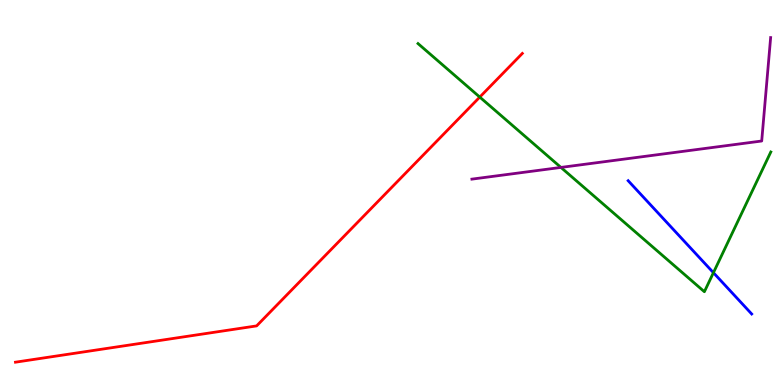[{'lines': ['blue', 'red'], 'intersections': []}, {'lines': ['green', 'red'], 'intersections': [{'x': 6.19, 'y': 7.48}]}, {'lines': ['purple', 'red'], 'intersections': []}, {'lines': ['blue', 'green'], 'intersections': [{'x': 9.21, 'y': 2.92}]}, {'lines': ['blue', 'purple'], 'intersections': []}, {'lines': ['green', 'purple'], 'intersections': [{'x': 7.24, 'y': 5.65}]}]